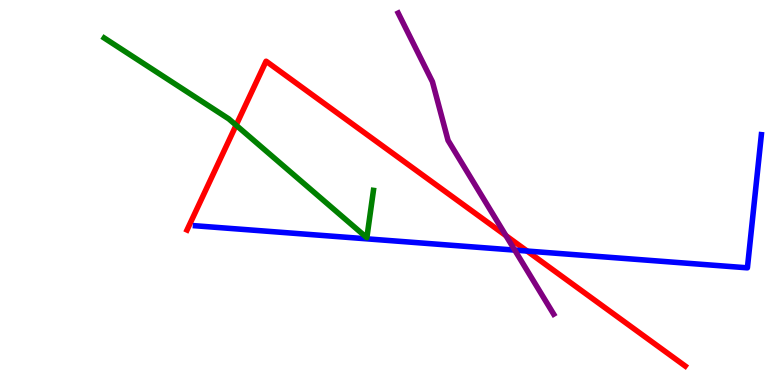[{'lines': ['blue', 'red'], 'intersections': [{'x': 6.8, 'y': 3.48}]}, {'lines': ['green', 'red'], 'intersections': [{'x': 3.05, 'y': 6.75}]}, {'lines': ['purple', 'red'], 'intersections': [{'x': 6.53, 'y': 3.88}]}, {'lines': ['blue', 'green'], 'intersections': []}, {'lines': ['blue', 'purple'], 'intersections': [{'x': 6.64, 'y': 3.5}]}, {'lines': ['green', 'purple'], 'intersections': []}]